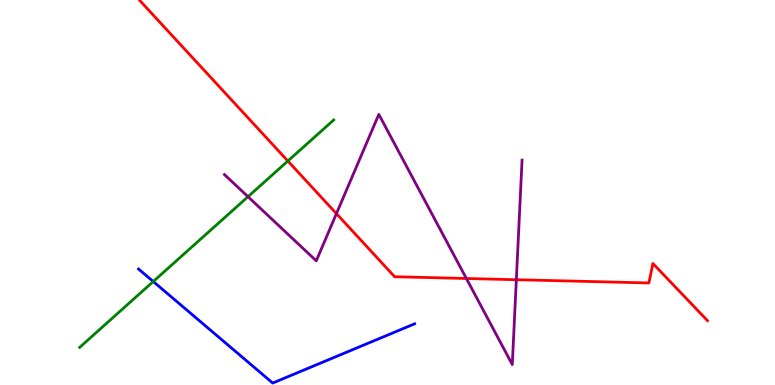[{'lines': ['blue', 'red'], 'intersections': []}, {'lines': ['green', 'red'], 'intersections': [{'x': 3.71, 'y': 5.82}]}, {'lines': ['purple', 'red'], 'intersections': [{'x': 4.34, 'y': 4.45}, {'x': 6.02, 'y': 2.77}, {'x': 6.66, 'y': 2.73}]}, {'lines': ['blue', 'green'], 'intersections': [{'x': 1.98, 'y': 2.69}]}, {'lines': ['blue', 'purple'], 'intersections': []}, {'lines': ['green', 'purple'], 'intersections': [{'x': 3.2, 'y': 4.89}]}]